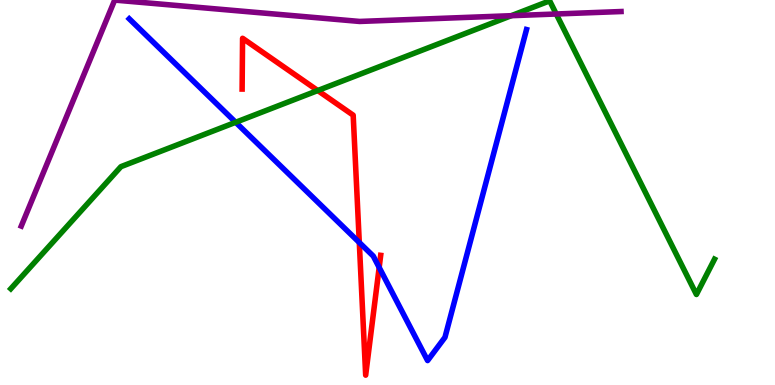[{'lines': ['blue', 'red'], 'intersections': [{'x': 4.64, 'y': 3.7}, {'x': 4.89, 'y': 3.05}]}, {'lines': ['green', 'red'], 'intersections': [{'x': 4.1, 'y': 7.65}]}, {'lines': ['purple', 'red'], 'intersections': []}, {'lines': ['blue', 'green'], 'intersections': [{'x': 3.04, 'y': 6.82}]}, {'lines': ['blue', 'purple'], 'intersections': []}, {'lines': ['green', 'purple'], 'intersections': [{'x': 6.6, 'y': 9.59}, {'x': 7.18, 'y': 9.64}]}]